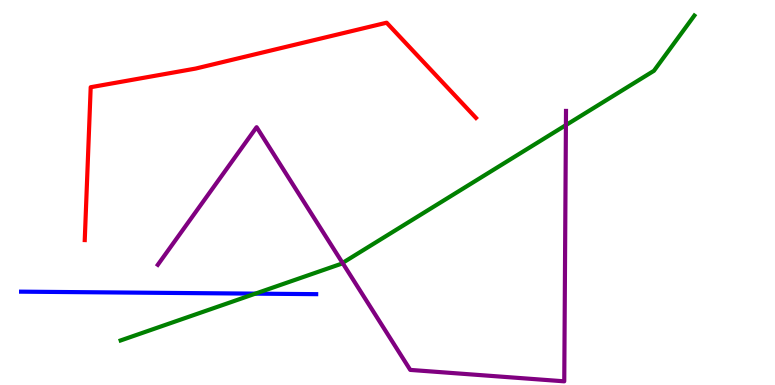[{'lines': ['blue', 'red'], 'intersections': []}, {'lines': ['green', 'red'], 'intersections': []}, {'lines': ['purple', 'red'], 'intersections': []}, {'lines': ['blue', 'green'], 'intersections': [{'x': 3.3, 'y': 2.37}]}, {'lines': ['blue', 'purple'], 'intersections': []}, {'lines': ['green', 'purple'], 'intersections': [{'x': 4.42, 'y': 3.17}, {'x': 7.3, 'y': 6.75}]}]